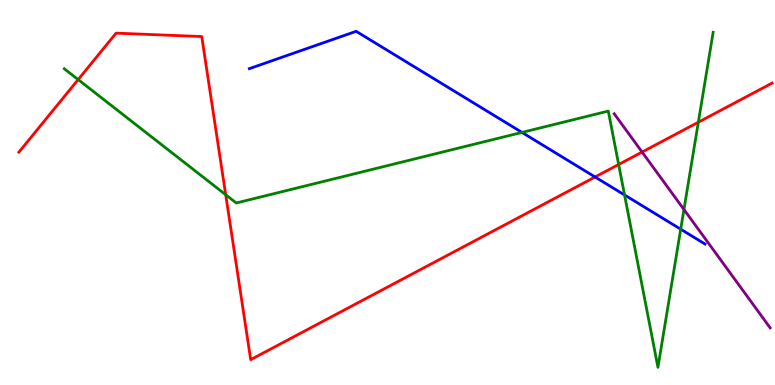[{'lines': ['blue', 'red'], 'intersections': [{'x': 7.68, 'y': 5.4}]}, {'lines': ['green', 'red'], 'intersections': [{'x': 1.01, 'y': 7.93}, {'x': 2.91, 'y': 4.94}, {'x': 7.98, 'y': 5.73}, {'x': 9.01, 'y': 6.83}]}, {'lines': ['purple', 'red'], 'intersections': [{'x': 8.29, 'y': 6.05}]}, {'lines': ['blue', 'green'], 'intersections': [{'x': 6.74, 'y': 6.56}, {'x': 8.06, 'y': 4.94}, {'x': 8.78, 'y': 4.05}]}, {'lines': ['blue', 'purple'], 'intersections': []}, {'lines': ['green', 'purple'], 'intersections': [{'x': 8.83, 'y': 4.56}]}]